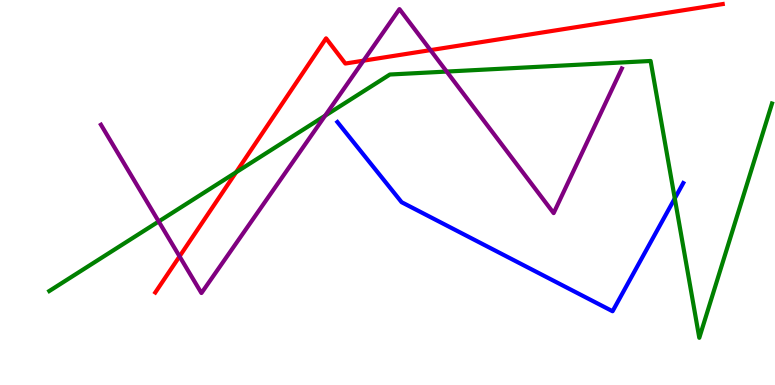[{'lines': ['blue', 'red'], 'intersections': []}, {'lines': ['green', 'red'], 'intersections': [{'x': 3.05, 'y': 5.52}]}, {'lines': ['purple', 'red'], 'intersections': [{'x': 2.32, 'y': 3.34}, {'x': 4.69, 'y': 8.42}, {'x': 5.55, 'y': 8.7}]}, {'lines': ['blue', 'green'], 'intersections': [{'x': 8.71, 'y': 4.85}]}, {'lines': ['blue', 'purple'], 'intersections': []}, {'lines': ['green', 'purple'], 'intersections': [{'x': 2.05, 'y': 4.25}, {'x': 4.2, 'y': 7.0}, {'x': 5.76, 'y': 8.14}]}]